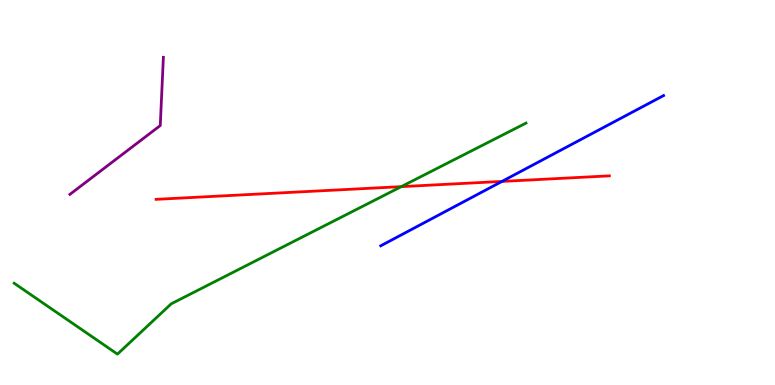[{'lines': ['blue', 'red'], 'intersections': [{'x': 6.48, 'y': 5.29}]}, {'lines': ['green', 'red'], 'intersections': [{'x': 5.18, 'y': 5.15}]}, {'lines': ['purple', 'red'], 'intersections': []}, {'lines': ['blue', 'green'], 'intersections': []}, {'lines': ['blue', 'purple'], 'intersections': []}, {'lines': ['green', 'purple'], 'intersections': []}]